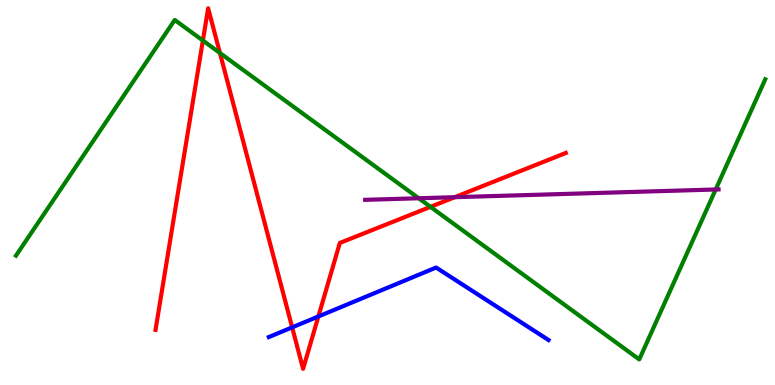[{'lines': ['blue', 'red'], 'intersections': [{'x': 3.77, 'y': 1.5}, {'x': 4.11, 'y': 1.78}]}, {'lines': ['green', 'red'], 'intersections': [{'x': 2.62, 'y': 8.95}, {'x': 2.84, 'y': 8.62}, {'x': 5.55, 'y': 4.63}]}, {'lines': ['purple', 'red'], 'intersections': [{'x': 5.87, 'y': 4.88}]}, {'lines': ['blue', 'green'], 'intersections': []}, {'lines': ['blue', 'purple'], 'intersections': []}, {'lines': ['green', 'purple'], 'intersections': [{'x': 5.4, 'y': 4.85}, {'x': 9.23, 'y': 5.08}]}]